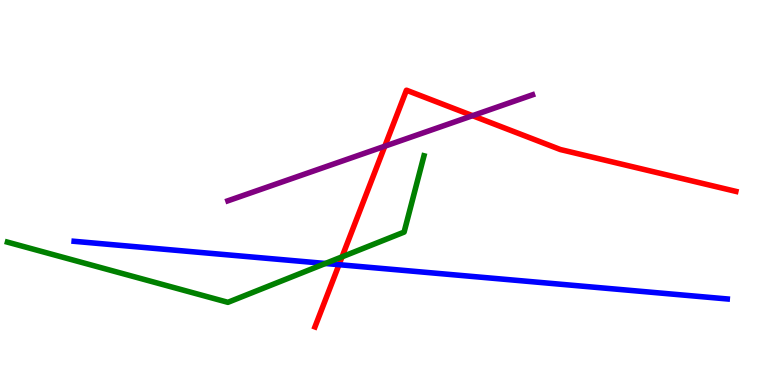[{'lines': ['blue', 'red'], 'intersections': [{'x': 4.37, 'y': 3.13}]}, {'lines': ['green', 'red'], 'intersections': [{'x': 4.41, 'y': 3.33}]}, {'lines': ['purple', 'red'], 'intersections': [{'x': 4.97, 'y': 6.2}, {'x': 6.1, 'y': 7.0}]}, {'lines': ['blue', 'green'], 'intersections': [{'x': 4.2, 'y': 3.16}]}, {'lines': ['blue', 'purple'], 'intersections': []}, {'lines': ['green', 'purple'], 'intersections': []}]